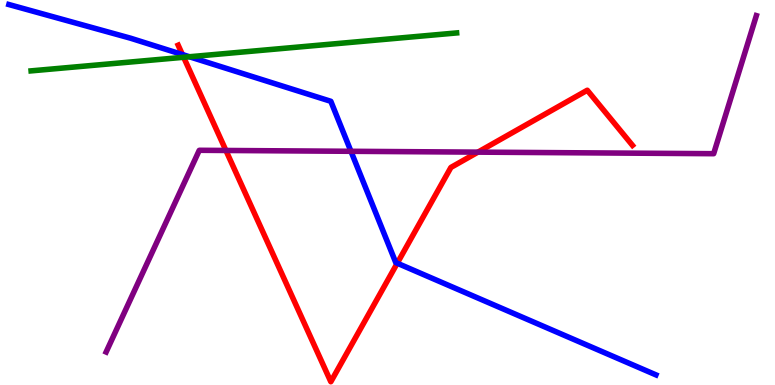[{'lines': ['blue', 'red'], 'intersections': [{'x': 2.35, 'y': 8.58}, {'x': 5.13, 'y': 3.16}]}, {'lines': ['green', 'red'], 'intersections': [{'x': 2.37, 'y': 8.51}]}, {'lines': ['purple', 'red'], 'intersections': [{'x': 2.92, 'y': 6.09}, {'x': 6.17, 'y': 6.05}]}, {'lines': ['blue', 'green'], 'intersections': [{'x': 2.44, 'y': 8.53}]}, {'lines': ['blue', 'purple'], 'intersections': [{'x': 4.53, 'y': 6.07}]}, {'lines': ['green', 'purple'], 'intersections': []}]